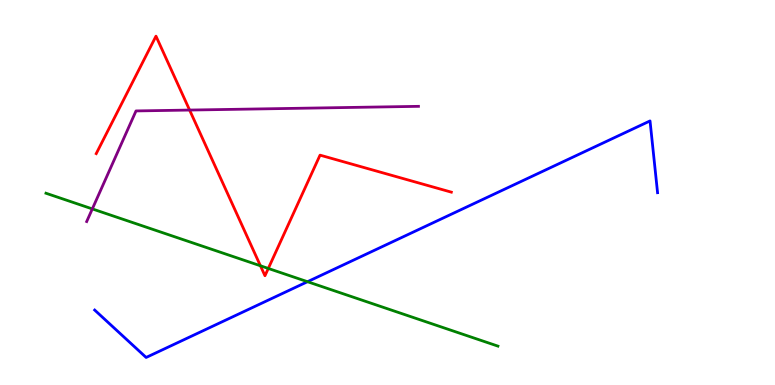[{'lines': ['blue', 'red'], 'intersections': []}, {'lines': ['green', 'red'], 'intersections': [{'x': 3.36, 'y': 3.1}, {'x': 3.46, 'y': 3.03}]}, {'lines': ['purple', 'red'], 'intersections': [{'x': 2.45, 'y': 7.14}]}, {'lines': ['blue', 'green'], 'intersections': [{'x': 3.97, 'y': 2.68}]}, {'lines': ['blue', 'purple'], 'intersections': []}, {'lines': ['green', 'purple'], 'intersections': [{'x': 1.19, 'y': 4.57}]}]